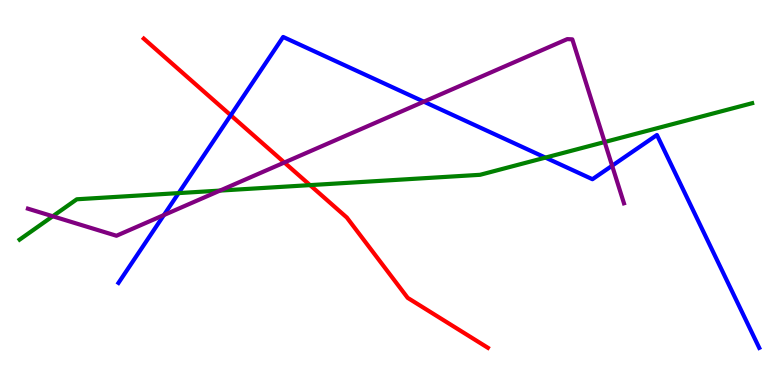[{'lines': ['blue', 'red'], 'intersections': [{'x': 2.98, 'y': 7.01}]}, {'lines': ['green', 'red'], 'intersections': [{'x': 4.0, 'y': 5.19}]}, {'lines': ['purple', 'red'], 'intersections': [{'x': 3.67, 'y': 5.78}]}, {'lines': ['blue', 'green'], 'intersections': [{'x': 2.3, 'y': 4.98}, {'x': 7.04, 'y': 5.91}]}, {'lines': ['blue', 'purple'], 'intersections': [{'x': 2.12, 'y': 4.41}, {'x': 5.47, 'y': 7.36}, {'x': 7.9, 'y': 5.7}]}, {'lines': ['green', 'purple'], 'intersections': [{'x': 0.68, 'y': 4.38}, {'x': 2.84, 'y': 5.05}, {'x': 7.8, 'y': 6.31}]}]